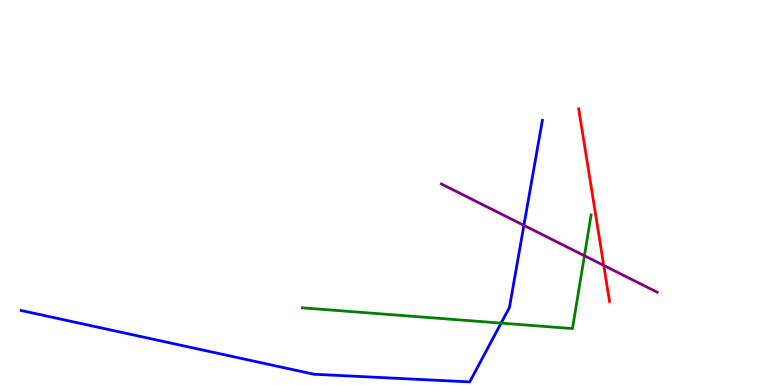[{'lines': ['blue', 'red'], 'intersections': []}, {'lines': ['green', 'red'], 'intersections': []}, {'lines': ['purple', 'red'], 'intersections': [{'x': 7.79, 'y': 3.11}]}, {'lines': ['blue', 'green'], 'intersections': [{'x': 6.47, 'y': 1.61}]}, {'lines': ['blue', 'purple'], 'intersections': [{'x': 6.76, 'y': 4.15}]}, {'lines': ['green', 'purple'], 'intersections': [{'x': 7.54, 'y': 3.36}]}]